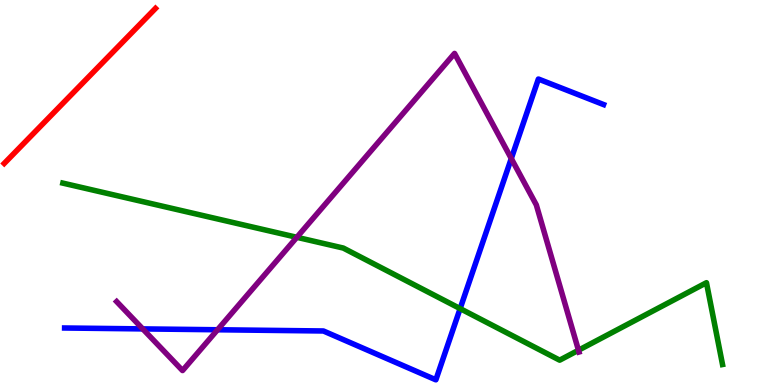[{'lines': ['blue', 'red'], 'intersections': []}, {'lines': ['green', 'red'], 'intersections': []}, {'lines': ['purple', 'red'], 'intersections': []}, {'lines': ['blue', 'green'], 'intersections': [{'x': 5.94, 'y': 1.98}]}, {'lines': ['blue', 'purple'], 'intersections': [{'x': 1.84, 'y': 1.46}, {'x': 2.81, 'y': 1.43}, {'x': 6.6, 'y': 5.88}]}, {'lines': ['green', 'purple'], 'intersections': [{'x': 3.83, 'y': 3.84}, {'x': 7.46, 'y': 0.903}]}]